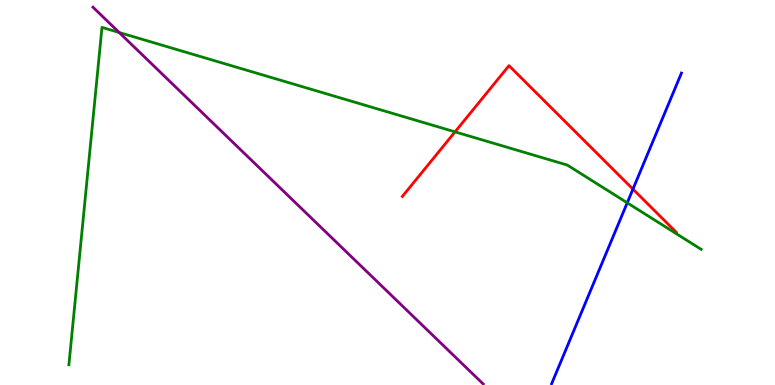[{'lines': ['blue', 'red'], 'intersections': [{'x': 8.17, 'y': 5.09}]}, {'lines': ['green', 'red'], 'intersections': [{'x': 5.87, 'y': 6.58}]}, {'lines': ['purple', 'red'], 'intersections': []}, {'lines': ['blue', 'green'], 'intersections': [{'x': 8.09, 'y': 4.73}]}, {'lines': ['blue', 'purple'], 'intersections': []}, {'lines': ['green', 'purple'], 'intersections': [{'x': 1.54, 'y': 9.16}]}]